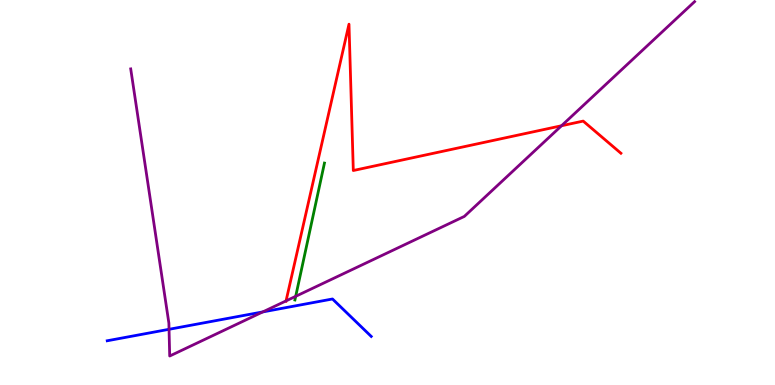[{'lines': ['blue', 'red'], 'intersections': []}, {'lines': ['green', 'red'], 'intersections': []}, {'lines': ['purple', 'red'], 'intersections': [{'x': 3.69, 'y': 2.18}, {'x': 7.25, 'y': 6.73}]}, {'lines': ['blue', 'green'], 'intersections': []}, {'lines': ['blue', 'purple'], 'intersections': [{'x': 2.18, 'y': 1.45}, {'x': 3.39, 'y': 1.9}]}, {'lines': ['green', 'purple'], 'intersections': [{'x': 3.82, 'y': 2.3}]}]